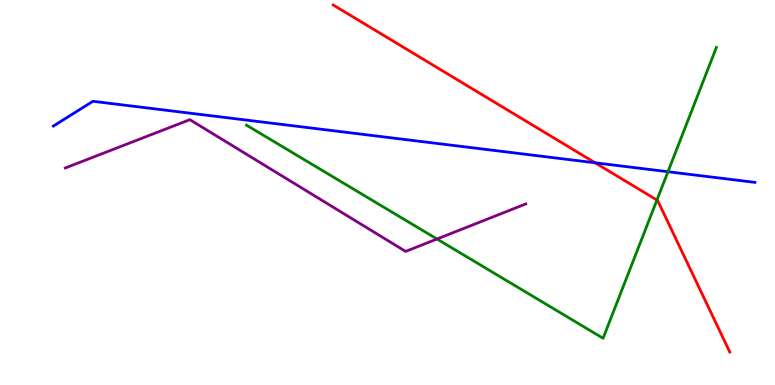[{'lines': ['blue', 'red'], 'intersections': [{'x': 7.68, 'y': 5.77}]}, {'lines': ['green', 'red'], 'intersections': [{'x': 8.48, 'y': 4.8}]}, {'lines': ['purple', 'red'], 'intersections': []}, {'lines': ['blue', 'green'], 'intersections': [{'x': 8.62, 'y': 5.54}]}, {'lines': ['blue', 'purple'], 'intersections': []}, {'lines': ['green', 'purple'], 'intersections': [{'x': 5.64, 'y': 3.79}]}]